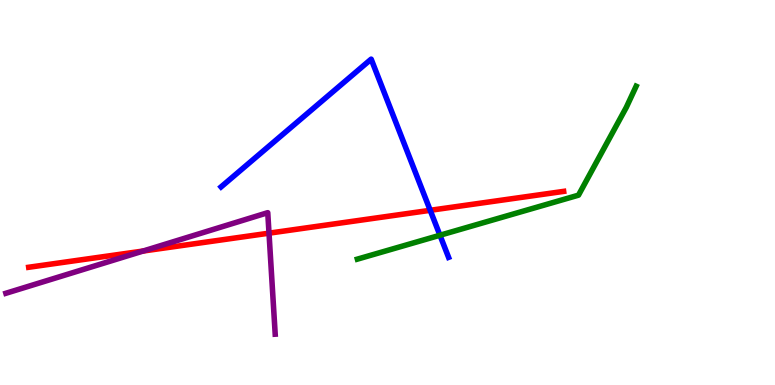[{'lines': ['blue', 'red'], 'intersections': [{'x': 5.55, 'y': 4.54}]}, {'lines': ['green', 'red'], 'intersections': []}, {'lines': ['purple', 'red'], 'intersections': [{'x': 1.85, 'y': 3.48}, {'x': 3.47, 'y': 3.94}]}, {'lines': ['blue', 'green'], 'intersections': [{'x': 5.68, 'y': 3.89}]}, {'lines': ['blue', 'purple'], 'intersections': []}, {'lines': ['green', 'purple'], 'intersections': []}]